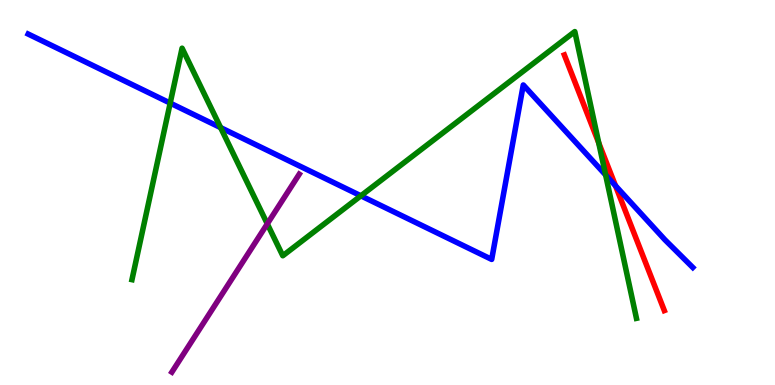[{'lines': ['blue', 'red'], 'intersections': [{'x': 7.94, 'y': 5.18}]}, {'lines': ['green', 'red'], 'intersections': [{'x': 7.73, 'y': 6.29}]}, {'lines': ['purple', 'red'], 'intersections': []}, {'lines': ['blue', 'green'], 'intersections': [{'x': 2.2, 'y': 7.32}, {'x': 2.85, 'y': 6.69}, {'x': 4.66, 'y': 4.91}, {'x': 7.81, 'y': 5.46}]}, {'lines': ['blue', 'purple'], 'intersections': []}, {'lines': ['green', 'purple'], 'intersections': [{'x': 3.45, 'y': 4.19}]}]